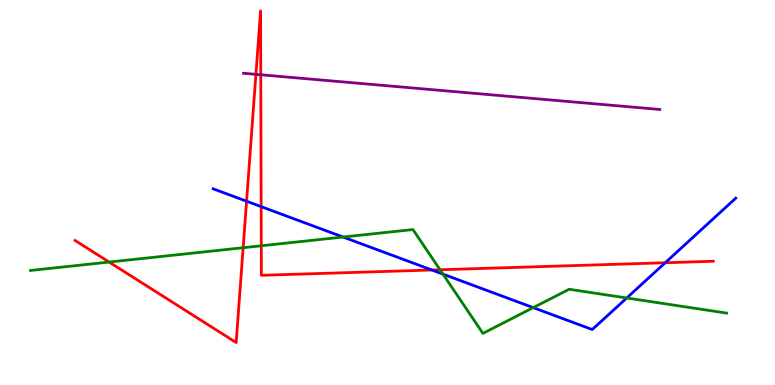[{'lines': ['blue', 'red'], 'intersections': [{'x': 3.18, 'y': 4.77}, {'x': 3.37, 'y': 4.63}, {'x': 5.57, 'y': 2.99}, {'x': 8.58, 'y': 3.18}]}, {'lines': ['green', 'red'], 'intersections': [{'x': 1.41, 'y': 3.19}, {'x': 3.14, 'y': 3.57}, {'x': 3.37, 'y': 3.62}, {'x': 5.68, 'y': 2.99}]}, {'lines': ['purple', 'red'], 'intersections': [{'x': 3.3, 'y': 8.07}, {'x': 3.36, 'y': 8.06}]}, {'lines': ['blue', 'green'], 'intersections': [{'x': 4.43, 'y': 3.84}, {'x': 5.72, 'y': 2.88}, {'x': 6.88, 'y': 2.01}, {'x': 8.09, 'y': 2.26}]}, {'lines': ['blue', 'purple'], 'intersections': []}, {'lines': ['green', 'purple'], 'intersections': []}]